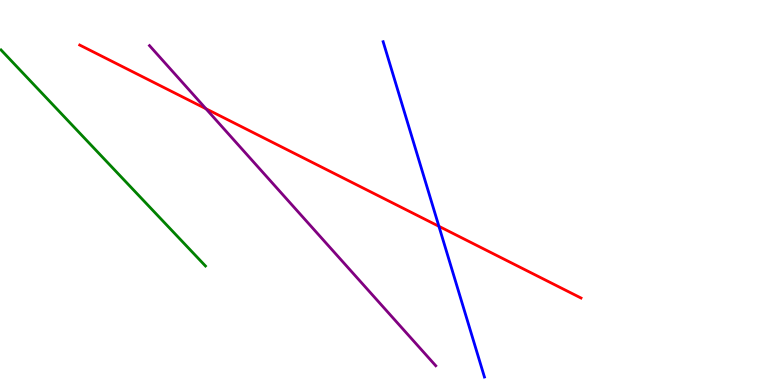[{'lines': ['blue', 'red'], 'intersections': [{'x': 5.66, 'y': 4.12}]}, {'lines': ['green', 'red'], 'intersections': []}, {'lines': ['purple', 'red'], 'intersections': [{'x': 2.66, 'y': 7.18}]}, {'lines': ['blue', 'green'], 'intersections': []}, {'lines': ['blue', 'purple'], 'intersections': []}, {'lines': ['green', 'purple'], 'intersections': []}]